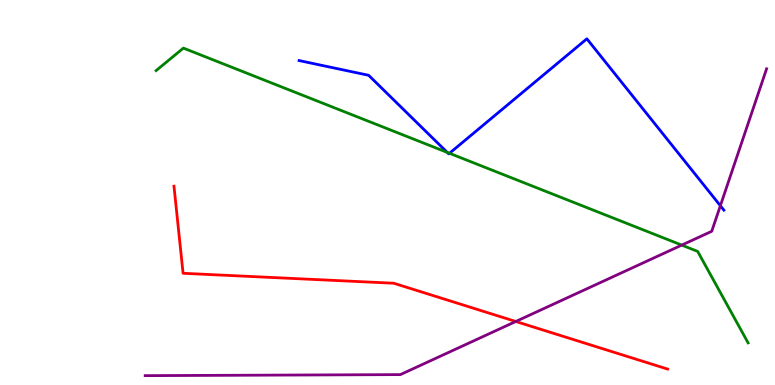[{'lines': ['blue', 'red'], 'intersections': []}, {'lines': ['green', 'red'], 'intersections': []}, {'lines': ['purple', 'red'], 'intersections': [{'x': 6.66, 'y': 1.65}]}, {'lines': ['blue', 'green'], 'intersections': [{'x': 5.77, 'y': 6.04}, {'x': 5.8, 'y': 6.02}]}, {'lines': ['blue', 'purple'], 'intersections': [{'x': 9.3, 'y': 4.66}]}, {'lines': ['green', 'purple'], 'intersections': [{'x': 8.8, 'y': 3.63}]}]